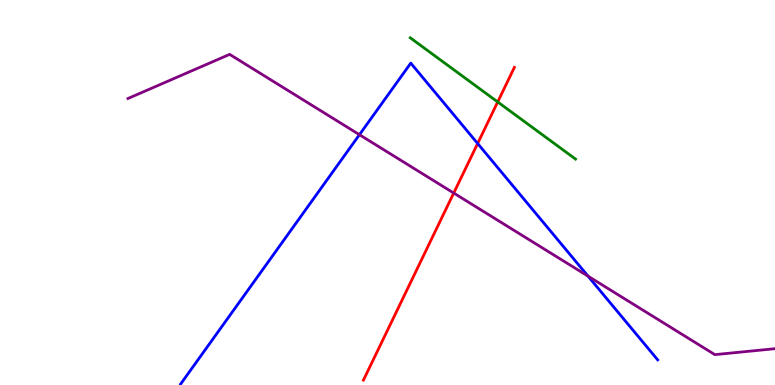[{'lines': ['blue', 'red'], 'intersections': [{'x': 6.16, 'y': 6.27}]}, {'lines': ['green', 'red'], 'intersections': [{'x': 6.42, 'y': 7.35}]}, {'lines': ['purple', 'red'], 'intersections': [{'x': 5.85, 'y': 4.99}]}, {'lines': ['blue', 'green'], 'intersections': []}, {'lines': ['blue', 'purple'], 'intersections': [{'x': 4.64, 'y': 6.5}, {'x': 7.59, 'y': 2.83}]}, {'lines': ['green', 'purple'], 'intersections': []}]